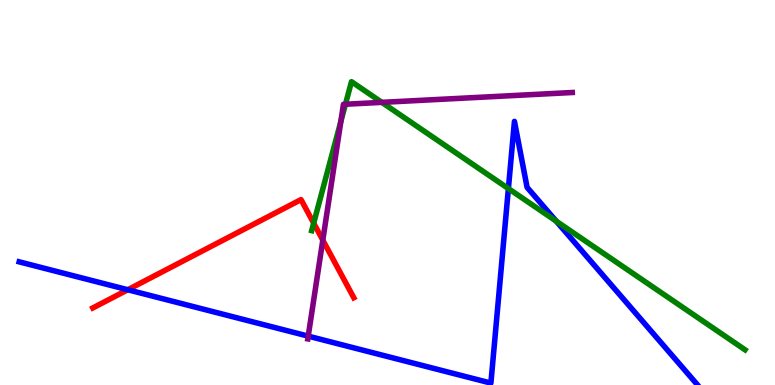[{'lines': ['blue', 'red'], 'intersections': [{'x': 1.65, 'y': 2.47}]}, {'lines': ['green', 'red'], 'intersections': [{'x': 4.05, 'y': 4.2}]}, {'lines': ['purple', 'red'], 'intersections': [{'x': 4.17, 'y': 3.76}]}, {'lines': ['blue', 'green'], 'intersections': [{'x': 6.56, 'y': 5.1}, {'x': 7.18, 'y': 4.25}]}, {'lines': ['blue', 'purple'], 'intersections': [{'x': 3.98, 'y': 1.27}]}, {'lines': ['green', 'purple'], 'intersections': [{'x': 4.4, 'y': 6.84}, {'x': 4.46, 'y': 7.29}, {'x': 4.93, 'y': 7.34}]}]